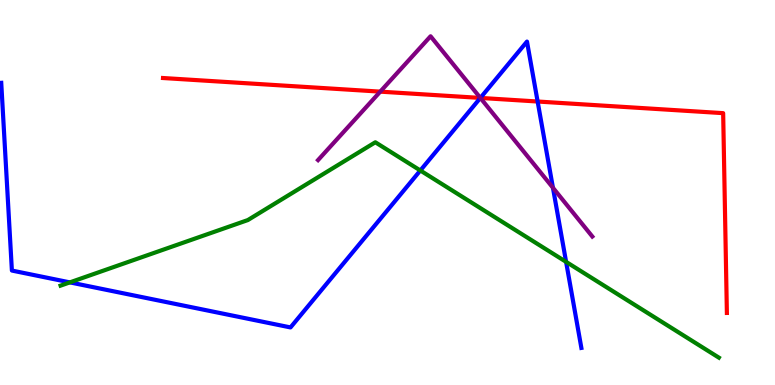[{'lines': ['blue', 'red'], 'intersections': [{'x': 6.2, 'y': 7.46}, {'x': 6.94, 'y': 7.36}]}, {'lines': ['green', 'red'], 'intersections': []}, {'lines': ['purple', 'red'], 'intersections': [{'x': 4.91, 'y': 7.62}, {'x': 6.2, 'y': 7.46}]}, {'lines': ['blue', 'green'], 'intersections': [{'x': 0.901, 'y': 2.67}, {'x': 5.42, 'y': 5.57}, {'x': 7.3, 'y': 3.2}]}, {'lines': ['blue', 'purple'], 'intersections': [{'x': 6.2, 'y': 7.46}, {'x': 7.13, 'y': 5.12}]}, {'lines': ['green', 'purple'], 'intersections': []}]